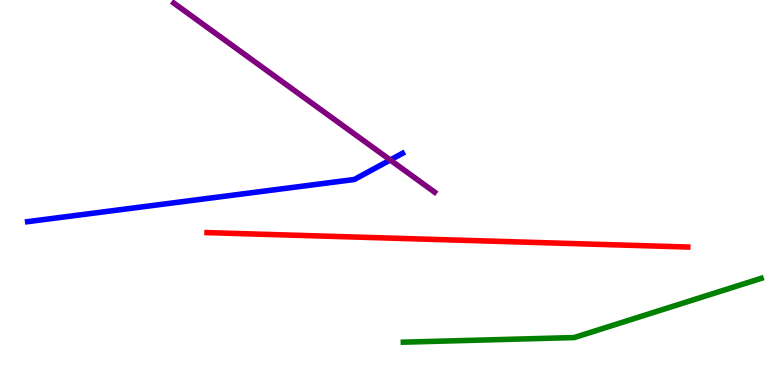[{'lines': ['blue', 'red'], 'intersections': []}, {'lines': ['green', 'red'], 'intersections': []}, {'lines': ['purple', 'red'], 'intersections': []}, {'lines': ['blue', 'green'], 'intersections': []}, {'lines': ['blue', 'purple'], 'intersections': [{'x': 5.04, 'y': 5.84}]}, {'lines': ['green', 'purple'], 'intersections': []}]